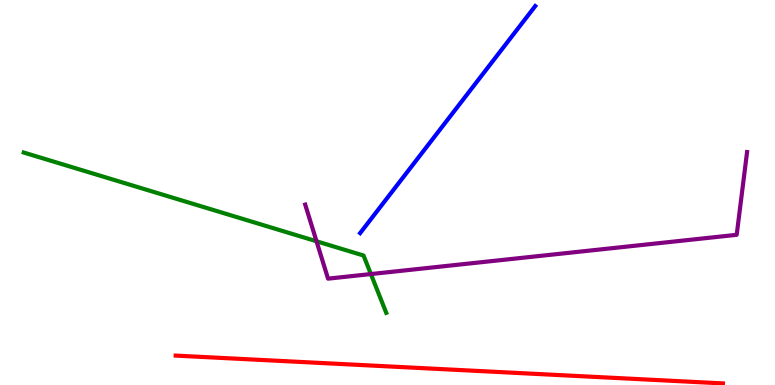[{'lines': ['blue', 'red'], 'intersections': []}, {'lines': ['green', 'red'], 'intersections': []}, {'lines': ['purple', 'red'], 'intersections': []}, {'lines': ['blue', 'green'], 'intersections': []}, {'lines': ['blue', 'purple'], 'intersections': []}, {'lines': ['green', 'purple'], 'intersections': [{'x': 4.08, 'y': 3.73}, {'x': 4.79, 'y': 2.88}]}]